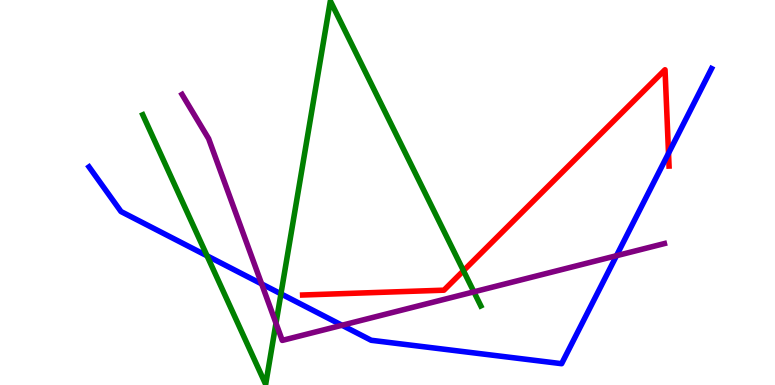[{'lines': ['blue', 'red'], 'intersections': [{'x': 8.63, 'y': 6.02}]}, {'lines': ['green', 'red'], 'intersections': [{'x': 5.98, 'y': 2.97}]}, {'lines': ['purple', 'red'], 'intersections': []}, {'lines': ['blue', 'green'], 'intersections': [{'x': 2.67, 'y': 3.35}, {'x': 3.63, 'y': 2.37}]}, {'lines': ['blue', 'purple'], 'intersections': [{'x': 3.38, 'y': 2.63}, {'x': 4.41, 'y': 1.55}, {'x': 7.95, 'y': 3.36}]}, {'lines': ['green', 'purple'], 'intersections': [{'x': 3.56, 'y': 1.6}, {'x': 6.11, 'y': 2.42}]}]